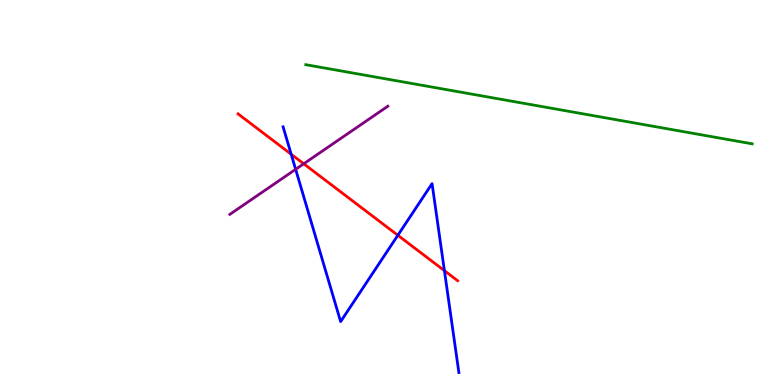[{'lines': ['blue', 'red'], 'intersections': [{'x': 3.76, 'y': 5.99}, {'x': 5.13, 'y': 3.89}, {'x': 5.73, 'y': 2.97}]}, {'lines': ['green', 'red'], 'intersections': []}, {'lines': ['purple', 'red'], 'intersections': [{'x': 3.92, 'y': 5.75}]}, {'lines': ['blue', 'green'], 'intersections': []}, {'lines': ['blue', 'purple'], 'intersections': [{'x': 3.81, 'y': 5.6}]}, {'lines': ['green', 'purple'], 'intersections': []}]